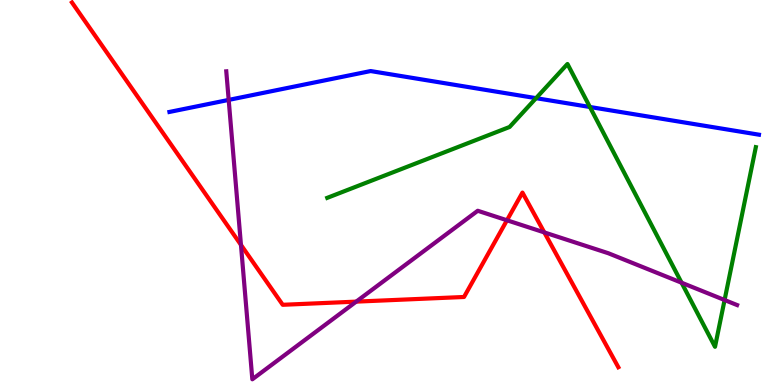[{'lines': ['blue', 'red'], 'intersections': []}, {'lines': ['green', 'red'], 'intersections': []}, {'lines': ['purple', 'red'], 'intersections': [{'x': 3.11, 'y': 3.64}, {'x': 4.6, 'y': 2.17}, {'x': 6.54, 'y': 4.28}, {'x': 7.02, 'y': 3.96}]}, {'lines': ['blue', 'green'], 'intersections': [{'x': 6.92, 'y': 7.45}, {'x': 7.61, 'y': 7.22}]}, {'lines': ['blue', 'purple'], 'intersections': [{'x': 2.95, 'y': 7.41}]}, {'lines': ['green', 'purple'], 'intersections': [{'x': 8.79, 'y': 2.66}, {'x': 9.35, 'y': 2.21}]}]